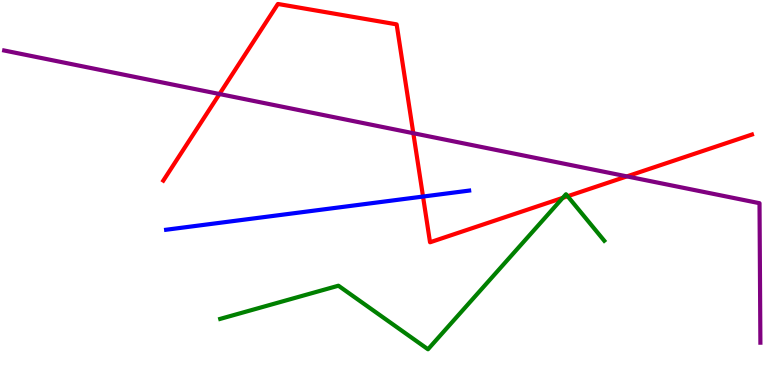[{'lines': ['blue', 'red'], 'intersections': [{'x': 5.46, 'y': 4.89}]}, {'lines': ['green', 'red'], 'intersections': [{'x': 7.26, 'y': 4.86}, {'x': 7.32, 'y': 4.9}]}, {'lines': ['purple', 'red'], 'intersections': [{'x': 2.83, 'y': 7.56}, {'x': 5.33, 'y': 6.54}, {'x': 8.09, 'y': 5.42}]}, {'lines': ['blue', 'green'], 'intersections': []}, {'lines': ['blue', 'purple'], 'intersections': []}, {'lines': ['green', 'purple'], 'intersections': []}]